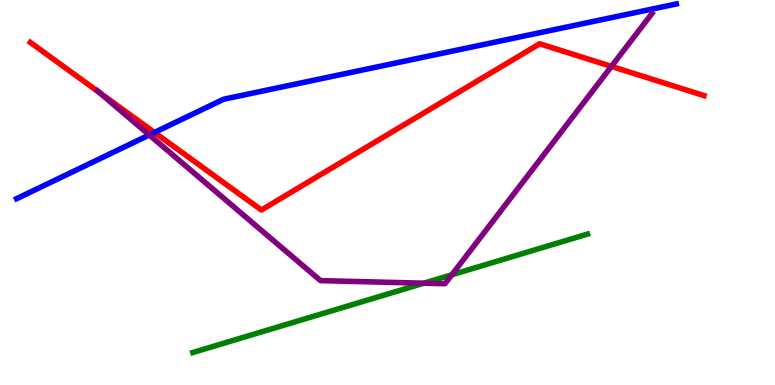[{'lines': ['blue', 'red'], 'intersections': [{'x': 1.99, 'y': 6.56}]}, {'lines': ['green', 'red'], 'intersections': []}, {'lines': ['purple', 'red'], 'intersections': [{'x': 1.28, 'y': 7.6}, {'x': 7.89, 'y': 8.28}]}, {'lines': ['blue', 'green'], 'intersections': []}, {'lines': ['blue', 'purple'], 'intersections': [{'x': 1.93, 'y': 6.49}]}, {'lines': ['green', 'purple'], 'intersections': [{'x': 5.47, 'y': 2.64}, {'x': 5.83, 'y': 2.86}]}]